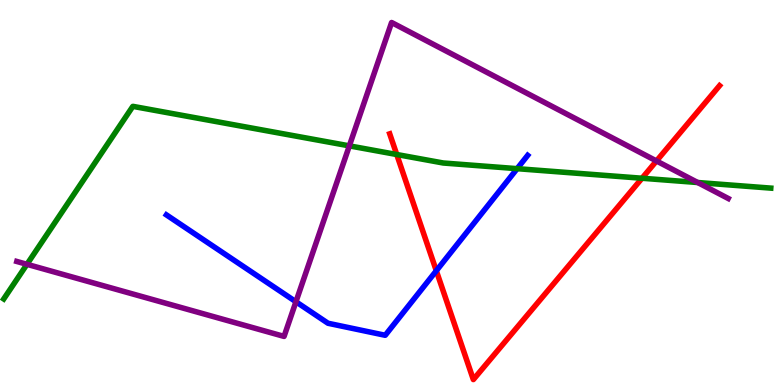[{'lines': ['blue', 'red'], 'intersections': [{'x': 5.63, 'y': 2.97}]}, {'lines': ['green', 'red'], 'intersections': [{'x': 5.12, 'y': 5.99}, {'x': 8.28, 'y': 5.37}]}, {'lines': ['purple', 'red'], 'intersections': [{'x': 8.47, 'y': 5.82}]}, {'lines': ['blue', 'green'], 'intersections': [{'x': 6.67, 'y': 5.62}]}, {'lines': ['blue', 'purple'], 'intersections': [{'x': 3.82, 'y': 2.16}]}, {'lines': ['green', 'purple'], 'intersections': [{'x': 0.348, 'y': 3.13}, {'x': 4.51, 'y': 6.21}, {'x': 9.0, 'y': 5.26}]}]